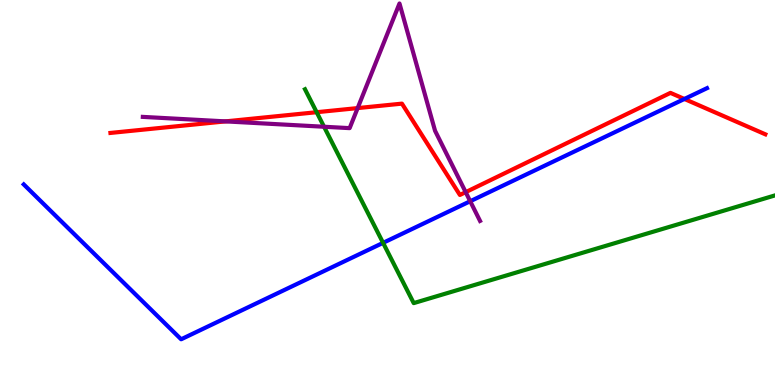[{'lines': ['blue', 'red'], 'intersections': [{'x': 8.83, 'y': 7.43}]}, {'lines': ['green', 'red'], 'intersections': [{'x': 4.09, 'y': 7.09}]}, {'lines': ['purple', 'red'], 'intersections': [{'x': 2.91, 'y': 6.85}, {'x': 4.61, 'y': 7.19}, {'x': 6.01, 'y': 5.01}]}, {'lines': ['blue', 'green'], 'intersections': [{'x': 4.94, 'y': 3.69}]}, {'lines': ['blue', 'purple'], 'intersections': [{'x': 6.07, 'y': 4.77}]}, {'lines': ['green', 'purple'], 'intersections': [{'x': 4.18, 'y': 6.71}]}]